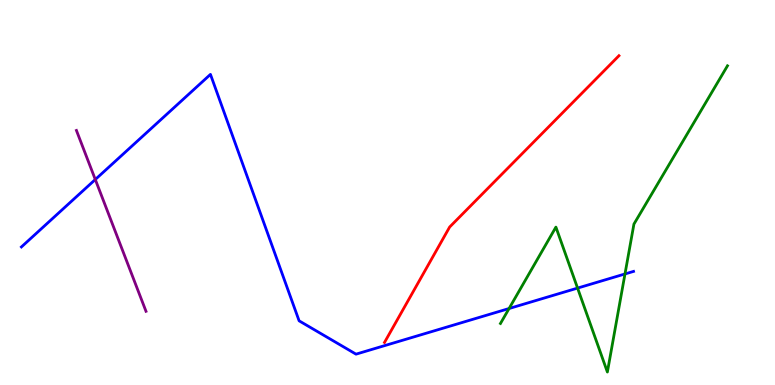[{'lines': ['blue', 'red'], 'intersections': []}, {'lines': ['green', 'red'], 'intersections': []}, {'lines': ['purple', 'red'], 'intersections': []}, {'lines': ['blue', 'green'], 'intersections': [{'x': 6.57, 'y': 1.99}, {'x': 7.45, 'y': 2.52}, {'x': 8.06, 'y': 2.88}]}, {'lines': ['blue', 'purple'], 'intersections': [{'x': 1.23, 'y': 5.34}]}, {'lines': ['green', 'purple'], 'intersections': []}]